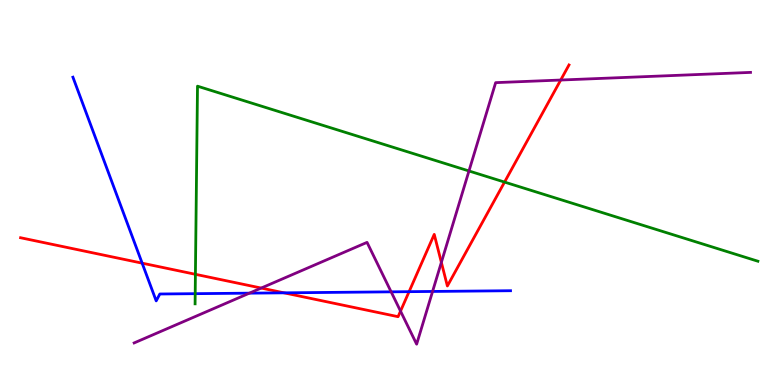[{'lines': ['blue', 'red'], 'intersections': [{'x': 1.83, 'y': 3.16}, {'x': 3.67, 'y': 2.39}, {'x': 5.28, 'y': 2.42}]}, {'lines': ['green', 'red'], 'intersections': [{'x': 2.52, 'y': 2.88}, {'x': 6.51, 'y': 5.27}]}, {'lines': ['purple', 'red'], 'intersections': [{'x': 3.37, 'y': 2.52}, {'x': 5.17, 'y': 1.92}, {'x': 5.69, 'y': 3.19}, {'x': 7.23, 'y': 7.92}]}, {'lines': ['blue', 'green'], 'intersections': [{'x': 2.52, 'y': 2.37}]}, {'lines': ['blue', 'purple'], 'intersections': [{'x': 3.22, 'y': 2.39}, {'x': 5.05, 'y': 2.42}, {'x': 5.58, 'y': 2.43}]}, {'lines': ['green', 'purple'], 'intersections': [{'x': 6.05, 'y': 5.56}]}]